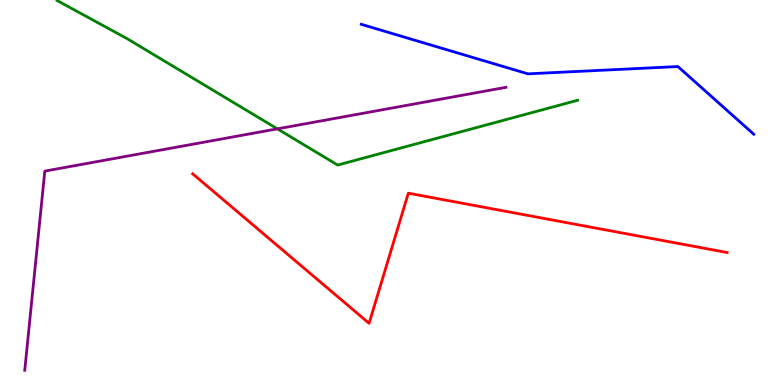[{'lines': ['blue', 'red'], 'intersections': []}, {'lines': ['green', 'red'], 'intersections': []}, {'lines': ['purple', 'red'], 'intersections': []}, {'lines': ['blue', 'green'], 'intersections': []}, {'lines': ['blue', 'purple'], 'intersections': []}, {'lines': ['green', 'purple'], 'intersections': [{'x': 3.58, 'y': 6.65}]}]